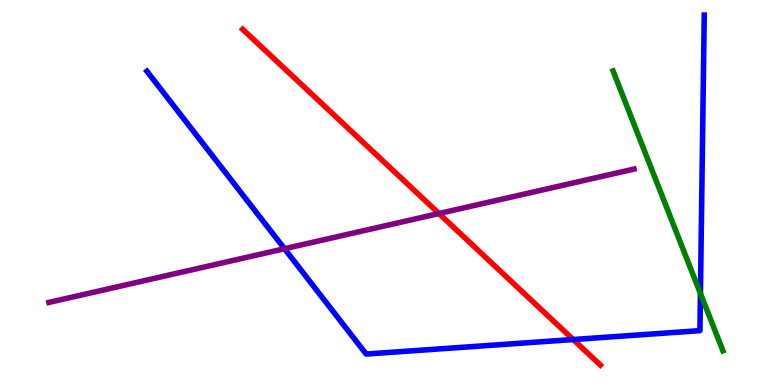[{'lines': ['blue', 'red'], 'intersections': [{'x': 7.4, 'y': 1.18}]}, {'lines': ['green', 'red'], 'intersections': []}, {'lines': ['purple', 'red'], 'intersections': [{'x': 5.66, 'y': 4.45}]}, {'lines': ['blue', 'green'], 'intersections': [{'x': 9.04, 'y': 2.38}]}, {'lines': ['blue', 'purple'], 'intersections': [{'x': 3.67, 'y': 3.54}]}, {'lines': ['green', 'purple'], 'intersections': []}]